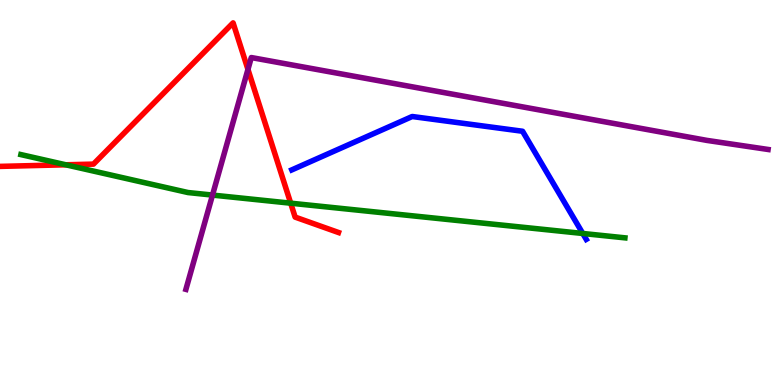[{'lines': ['blue', 'red'], 'intersections': []}, {'lines': ['green', 'red'], 'intersections': [{'x': 0.849, 'y': 5.72}, {'x': 3.75, 'y': 4.72}]}, {'lines': ['purple', 'red'], 'intersections': [{'x': 3.2, 'y': 8.2}]}, {'lines': ['blue', 'green'], 'intersections': [{'x': 7.52, 'y': 3.94}]}, {'lines': ['blue', 'purple'], 'intersections': []}, {'lines': ['green', 'purple'], 'intersections': [{'x': 2.74, 'y': 4.93}]}]